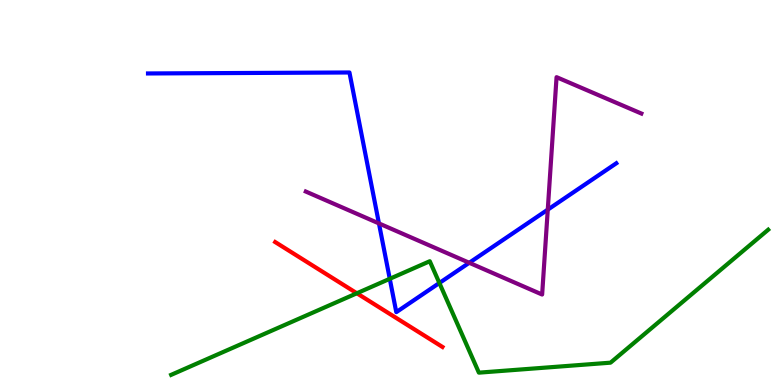[{'lines': ['blue', 'red'], 'intersections': []}, {'lines': ['green', 'red'], 'intersections': [{'x': 4.6, 'y': 2.38}]}, {'lines': ['purple', 'red'], 'intersections': []}, {'lines': ['blue', 'green'], 'intersections': [{'x': 5.03, 'y': 2.76}, {'x': 5.67, 'y': 2.65}]}, {'lines': ['blue', 'purple'], 'intersections': [{'x': 4.89, 'y': 4.2}, {'x': 6.05, 'y': 3.17}, {'x': 7.07, 'y': 4.55}]}, {'lines': ['green', 'purple'], 'intersections': []}]